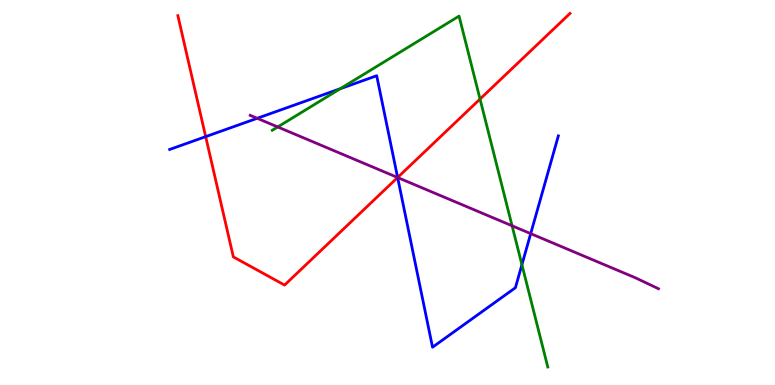[{'lines': ['blue', 'red'], 'intersections': [{'x': 2.65, 'y': 6.45}, {'x': 5.13, 'y': 5.39}]}, {'lines': ['green', 'red'], 'intersections': [{'x': 6.19, 'y': 7.43}]}, {'lines': ['purple', 'red'], 'intersections': [{'x': 5.13, 'y': 5.39}]}, {'lines': ['blue', 'green'], 'intersections': [{'x': 4.39, 'y': 7.7}, {'x': 6.73, 'y': 3.12}]}, {'lines': ['blue', 'purple'], 'intersections': [{'x': 3.32, 'y': 6.93}, {'x': 5.13, 'y': 5.39}, {'x': 6.85, 'y': 3.93}]}, {'lines': ['green', 'purple'], 'intersections': [{'x': 3.58, 'y': 6.7}, {'x': 6.61, 'y': 4.14}]}]